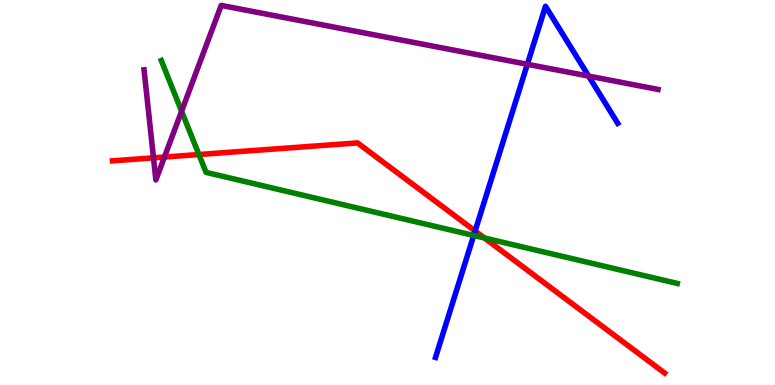[{'lines': ['blue', 'red'], 'intersections': [{'x': 6.13, 'y': 4.0}]}, {'lines': ['green', 'red'], 'intersections': [{'x': 2.57, 'y': 5.99}, {'x': 6.25, 'y': 3.82}]}, {'lines': ['purple', 'red'], 'intersections': [{'x': 1.98, 'y': 5.9}, {'x': 2.12, 'y': 5.92}]}, {'lines': ['blue', 'green'], 'intersections': [{'x': 6.11, 'y': 3.88}]}, {'lines': ['blue', 'purple'], 'intersections': [{'x': 6.8, 'y': 8.33}, {'x': 7.59, 'y': 8.02}]}, {'lines': ['green', 'purple'], 'intersections': [{'x': 2.34, 'y': 7.11}]}]